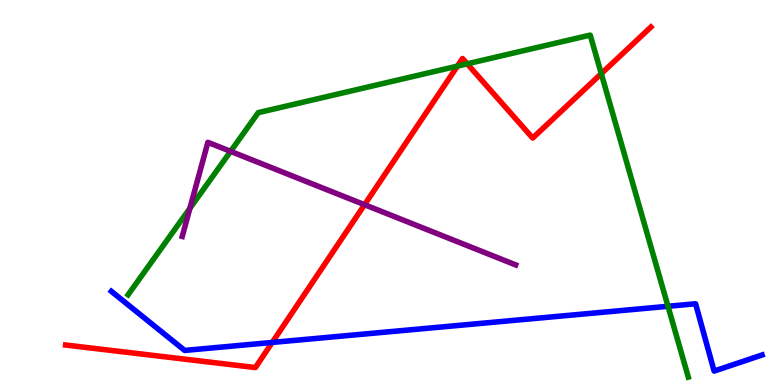[{'lines': ['blue', 'red'], 'intersections': [{'x': 3.51, 'y': 1.11}]}, {'lines': ['green', 'red'], 'intersections': [{'x': 5.9, 'y': 8.28}, {'x': 6.03, 'y': 8.34}, {'x': 7.76, 'y': 8.09}]}, {'lines': ['purple', 'red'], 'intersections': [{'x': 4.7, 'y': 4.68}]}, {'lines': ['blue', 'green'], 'intersections': [{'x': 8.62, 'y': 2.04}]}, {'lines': ['blue', 'purple'], 'intersections': []}, {'lines': ['green', 'purple'], 'intersections': [{'x': 2.45, 'y': 4.59}, {'x': 2.98, 'y': 6.07}]}]